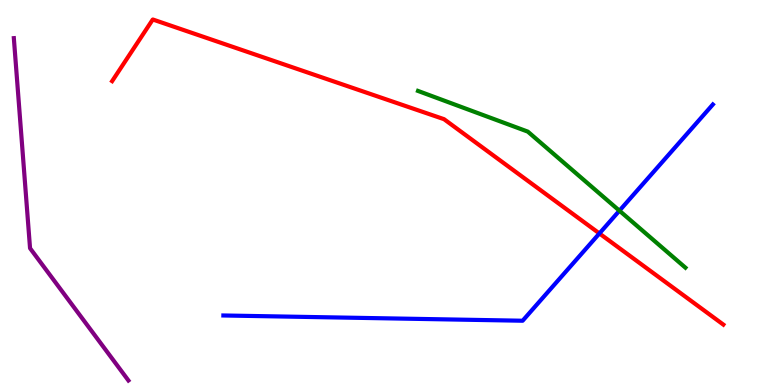[{'lines': ['blue', 'red'], 'intersections': [{'x': 7.73, 'y': 3.94}]}, {'lines': ['green', 'red'], 'intersections': []}, {'lines': ['purple', 'red'], 'intersections': []}, {'lines': ['blue', 'green'], 'intersections': [{'x': 7.99, 'y': 4.53}]}, {'lines': ['blue', 'purple'], 'intersections': []}, {'lines': ['green', 'purple'], 'intersections': []}]